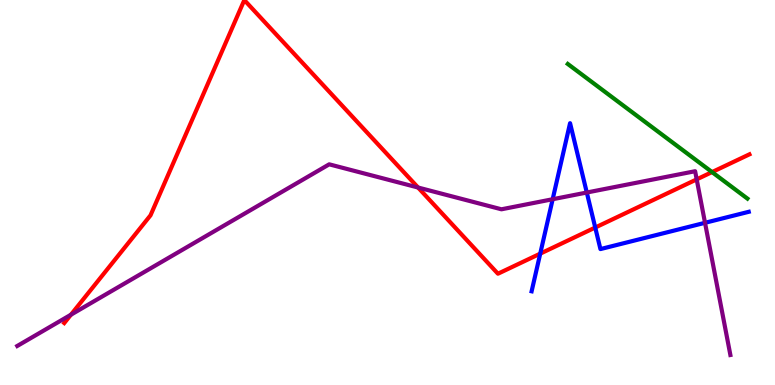[{'lines': ['blue', 'red'], 'intersections': [{'x': 6.97, 'y': 3.41}, {'x': 7.68, 'y': 4.09}]}, {'lines': ['green', 'red'], 'intersections': [{'x': 9.19, 'y': 5.53}]}, {'lines': ['purple', 'red'], 'intersections': [{'x': 0.915, 'y': 1.83}, {'x': 5.39, 'y': 5.13}, {'x': 8.99, 'y': 5.34}]}, {'lines': ['blue', 'green'], 'intersections': []}, {'lines': ['blue', 'purple'], 'intersections': [{'x': 7.13, 'y': 4.83}, {'x': 7.57, 'y': 5.0}, {'x': 9.1, 'y': 4.21}]}, {'lines': ['green', 'purple'], 'intersections': []}]